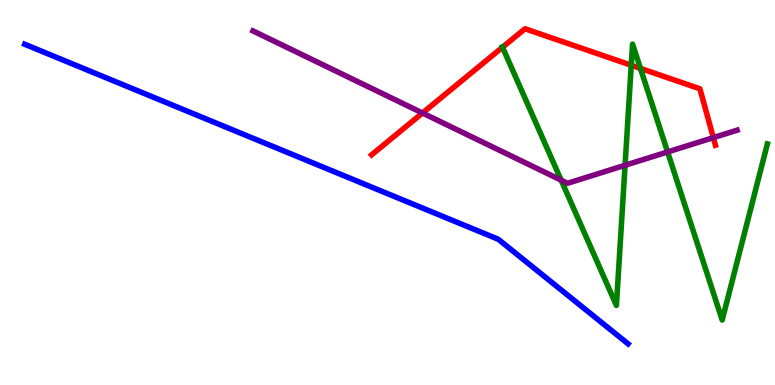[{'lines': ['blue', 'red'], 'intersections': []}, {'lines': ['green', 'red'], 'intersections': [{'x': 6.48, 'y': 8.77}, {'x': 8.15, 'y': 8.31}, {'x': 8.26, 'y': 8.22}]}, {'lines': ['purple', 'red'], 'intersections': [{'x': 5.45, 'y': 7.06}, {'x': 9.2, 'y': 6.43}]}, {'lines': ['blue', 'green'], 'intersections': []}, {'lines': ['blue', 'purple'], 'intersections': []}, {'lines': ['green', 'purple'], 'intersections': [{'x': 7.24, 'y': 5.32}, {'x': 8.07, 'y': 5.71}, {'x': 8.61, 'y': 6.05}]}]